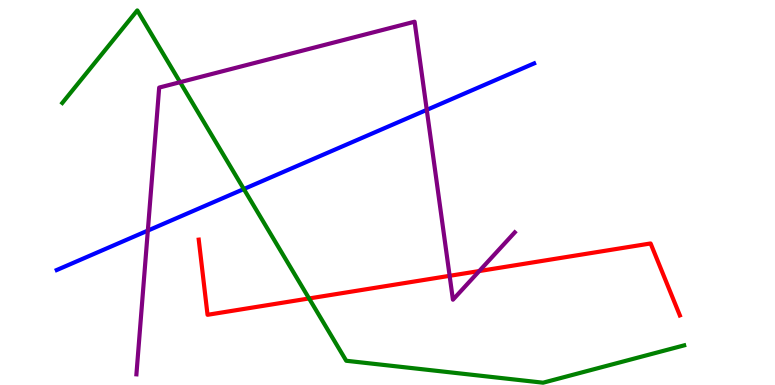[{'lines': ['blue', 'red'], 'intersections': []}, {'lines': ['green', 'red'], 'intersections': [{'x': 3.99, 'y': 2.25}]}, {'lines': ['purple', 'red'], 'intersections': [{'x': 5.8, 'y': 2.84}, {'x': 6.18, 'y': 2.96}]}, {'lines': ['blue', 'green'], 'intersections': [{'x': 3.15, 'y': 5.09}]}, {'lines': ['blue', 'purple'], 'intersections': [{'x': 1.91, 'y': 4.01}, {'x': 5.51, 'y': 7.15}]}, {'lines': ['green', 'purple'], 'intersections': [{'x': 2.32, 'y': 7.87}]}]